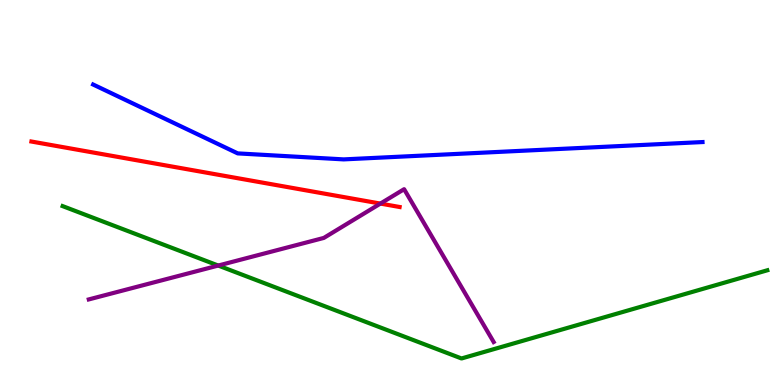[{'lines': ['blue', 'red'], 'intersections': []}, {'lines': ['green', 'red'], 'intersections': []}, {'lines': ['purple', 'red'], 'intersections': [{'x': 4.91, 'y': 4.71}]}, {'lines': ['blue', 'green'], 'intersections': []}, {'lines': ['blue', 'purple'], 'intersections': []}, {'lines': ['green', 'purple'], 'intersections': [{'x': 2.82, 'y': 3.1}]}]